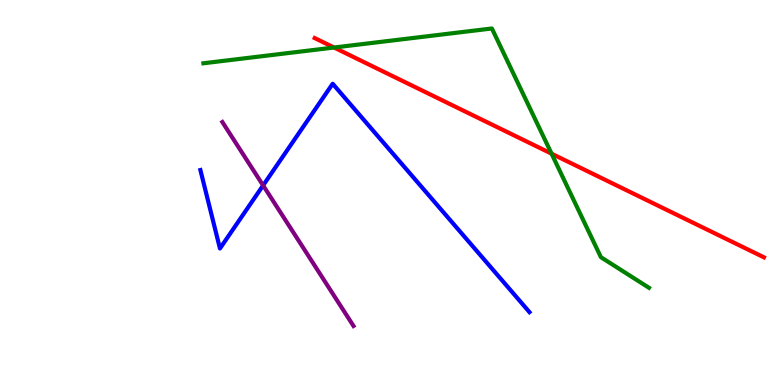[{'lines': ['blue', 'red'], 'intersections': []}, {'lines': ['green', 'red'], 'intersections': [{'x': 4.31, 'y': 8.77}, {'x': 7.12, 'y': 6.01}]}, {'lines': ['purple', 'red'], 'intersections': []}, {'lines': ['blue', 'green'], 'intersections': []}, {'lines': ['blue', 'purple'], 'intersections': [{'x': 3.4, 'y': 5.18}]}, {'lines': ['green', 'purple'], 'intersections': []}]